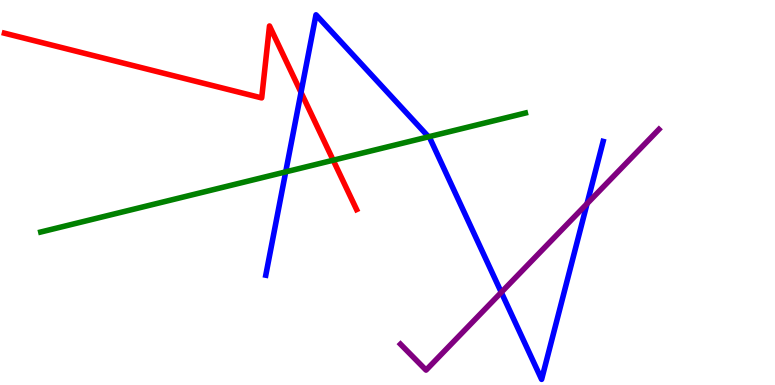[{'lines': ['blue', 'red'], 'intersections': [{'x': 3.88, 'y': 7.6}]}, {'lines': ['green', 'red'], 'intersections': [{'x': 4.3, 'y': 5.84}]}, {'lines': ['purple', 'red'], 'intersections': []}, {'lines': ['blue', 'green'], 'intersections': [{'x': 3.69, 'y': 5.54}, {'x': 5.53, 'y': 6.45}]}, {'lines': ['blue', 'purple'], 'intersections': [{'x': 6.47, 'y': 2.41}, {'x': 7.57, 'y': 4.71}]}, {'lines': ['green', 'purple'], 'intersections': []}]